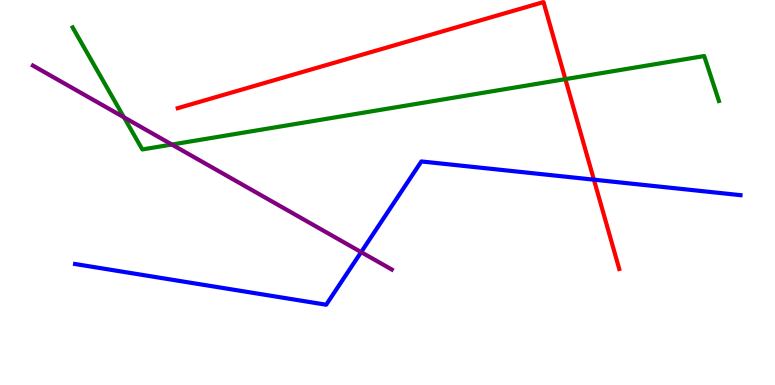[{'lines': ['blue', 'red'], 'intersections': [{'x': 7.66, 'y': 5.33}]}, {'lines': ['green', 'red'], 'intersections': [{'x': 7.29, 'y': 7.94}]}, {'lines': ['purple', 'red'], 'intersections': []}, {'lines': ['blue', 'green'], 'intersections': []}, {'lines': ['blue', 'purple'], 'intersections': [{'x': 4.66, 'y': 3.45}]}, {'lines': ['green', 'purple'], 'intersections': [{'x': 1.6, 'y': 6.95}, {'x': 2.22, 'y': 6.25}]}]